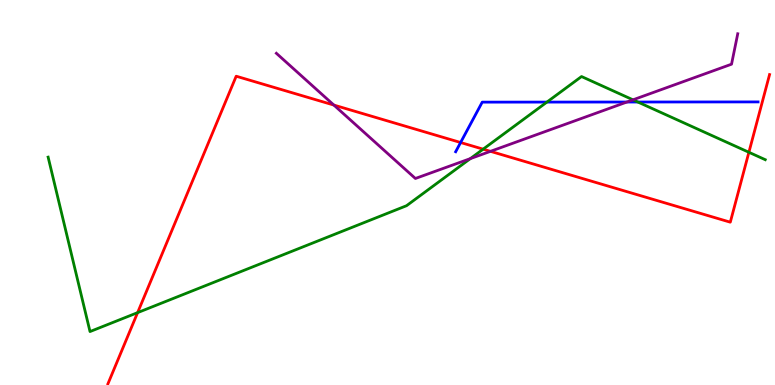[{'lines': ['blue', 'red'], 'intersections': [{'x': 5.94, 'y': 6.3}]}, {'lines': ['green', 'red'], 'intersections': [{'x': 1.78, 'y': 1.88}, {'x': 6.23, 'y': 6.13}, {'x': 9.66, 'y': 6.04}]}, {'lines': ['purple', 'red'], 'intersections': [{'x': 4.31, 'y': 7.27}, {'x': 6.33, 'y': 6.07}]}, {'lines': ['blue', 'green'], 'intersections': [{'x': 7.06, 'y': 7.35}, {'x': 8.23, 'y': 7.35}]}, {'lines': ['blue', 'purple'], 'intersections': [{'x': 8.09, 'y': 7.35}]}, {'lines': ['green', 'purple'], 'intersections': [{'x': 6.07, 'y': 5.88}, {'x': 8.17, 'y': 7.41}]}]